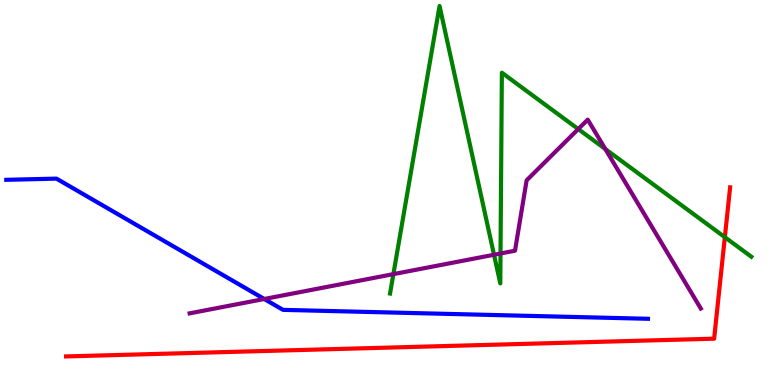[{'lines': ['blue', 'red'], 'intersections': []}, {'lines': ['green', 'red'], 'intersections': [{'x': 9.35, 'y': 3.84}]}, {'lines': ['purple', 'red'], 'intersections': []}, {'lines': ['blue', 'green'], 'intersections': []}, {'lines': ['blue', 'purple'], 'intersections': [{'x': 3.41, 'y': 2.23}]}, {'lines': ['green', 'purple'], 'intersections': [{'x': 5.08, 'y': 2.88}, {'x': 6.37, 'y': 3.38}, {'x': 6.46, 'y': 3.42}, {'x': 7.46, 'y': 6.65}, {'x': 7.81, 'y': 6.13}]}]